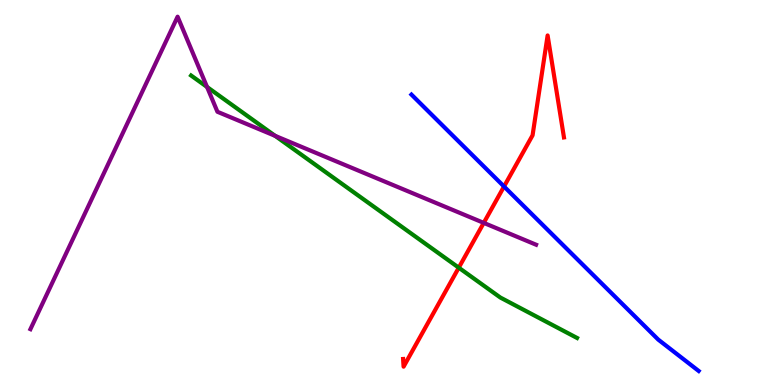[{'lines': ['blue', 'red'], 'intersections': [{'x': 6.5, 'y': 5.16}]}, {'lines': ['green', 'red'], 'intersections': [{'x': 5.92, 'y': 3.05}]}, {'lines': ['purple', 'red'], 'intersections': [{'x': 6.24, 'y': 4.21}]}, {'lines': ['blue', 'green'], 'intersections': []}, {'lines': ['blue', 'purple'], 'intersections': []}, {'lines': ['green', 'purple'], 'intersections': [{'x': 2.67, 'y': 7.74}, {'x': 3.55, 'y': 6.47}]}]